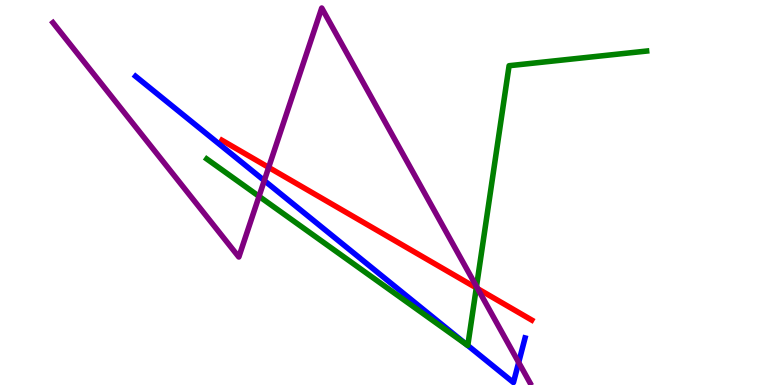[{'lines': ['blue', 'red'], 'intersections': []}, {'lines': ['green', 'red'], 'intersections': [{'x': 6.15, 'y': 2.52}]}, {'lines': ['purple', 'red'], 'intersections': [{'x': 3.47, 'y': 5.65}, {'x': 6.16, 'y': 2.5}]}, {'lines': ['blue', 'green'], 'intersections': [{'x': 6.04, 'y': 1.03}]}, {'lines': ['blue', 'purple'], 'intersections': [{'x': 3.41, 'y': 5.31}, {'x': 6.69, 'y': 0.586}]}, {'lines': ['green', 'purple'], 'intersections': [{'x': 3.34, 'y': 4.9}, {'x': 6.15, 'y': 2.56}]}]